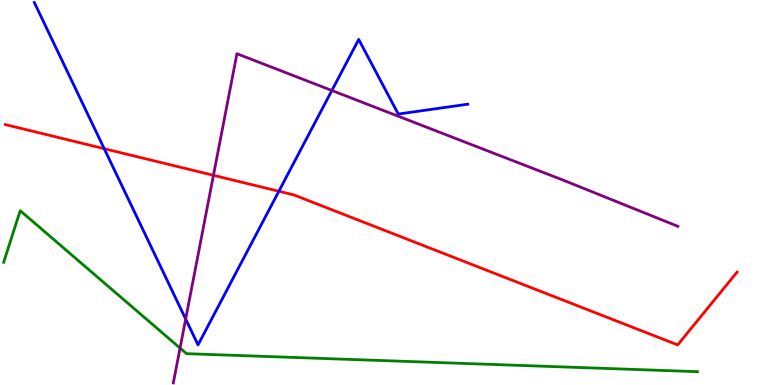[{'lines': ['blue', 'red'], 'intersections': [{'x': 1.34, 'y': 6.14}, {'x': 3.6, 'y': 5.03}]}, {'lines': ['green', 'red'], 'intersections': []}, {'lines': ['purple', 'red'], 'intersections': [{'x': 2.75, 'y': 5.45}]}, {'lines': ['blue', 'green'], 'intersections': []}, {'lines': ['blue', 'purple'], 'intersections': [{'x': 2.4, 'y': 1.71}, {'x': 4.28, 'y': 7.65}]}, {'lines': ['green', 'purple'], 'intersections': [{'x': 2.32, 'y': 0.959}]}]